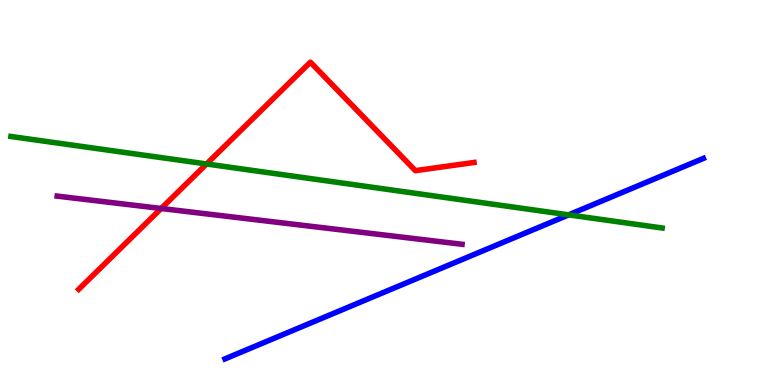[{'lines': ['blue', 'red'], 'intersections': []}, {'lines': ['green', 'red'], 'intersections': [{'x': 2.67, 'y': 5.74}]}, {'lines': ['purple', 'red'], 'intersections': [{'x': 2.08, 'y': 4.58}]}, {'lines': ['blue', 'green'], 'intersections': [{'x': 7.34, 'y': 4.42}]}, {'lines': ['blue', 'purple'], 'intersections': []}, {'lines': ['green', 'purple'], 'intersections': []}]